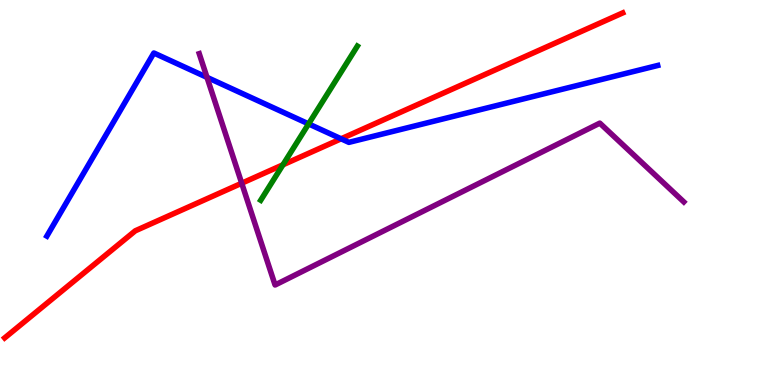[{'lines': ['blue', 'red'], 'intersections': [{'x': 4.4, 'y': 6.39}]}, {'lines': ['green', 'red'], 'intersections': [{'x': 3.65, 'y': 5.72}]}, {'lines': ['purple', 'red'], 'intersections': [{'x': 3.12, 'y': 5.24}]}, {'lines': ['blue', 'green'], 'intersections': [{'x': 3.98, 'y': 6.78}]}, {'lines': ['blue', 'purple'], 'intersections': [{'x': 2.67, 'y': 7.99}]}, {'lines': ['green', 'purple'], 'intersections': []}]